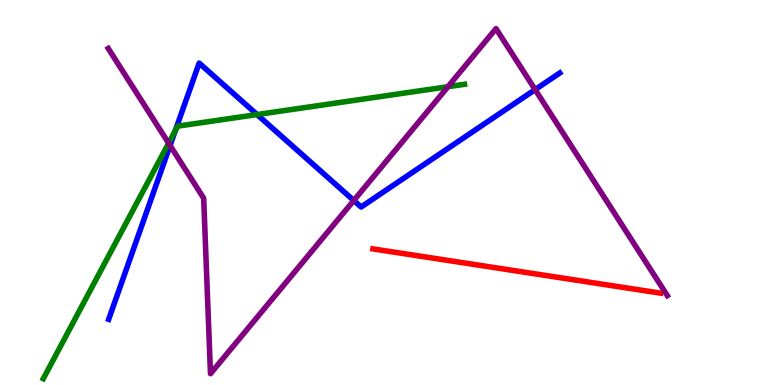[{'lines': ['blue', 'red'], 'intersections': []}, {'lines': ['green', 'red'], 'intersections': []}, {'lines': ['purple', 'red'], 'intersections': []}, {'lines': ['blue', 'green'], 'intersections': [{'x': 2.26, 'y': 6.61}, {'x': 3.32, 'y': 7.02}]}, {'lines': ['blue', 'purple'], 'intersections': [{'x': 2.19, 'y': 6.22}, {'x': 4.56, 'y': 4.79}, {'x': 6.91, 'y': 7.67}]}, {'lines': ['green', 'purple'], 'intersections': [{'x': 2.18, 'y': 6.28}, {'x': 5.78, 'y': 7.75}]}]